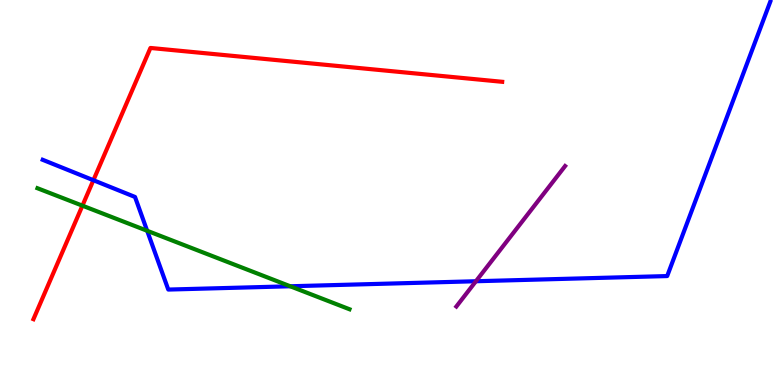[{'lines': ['blue', 'red'], 'intersections': [{'x': 1.21, 'y': 5.32}]}, {'lines': ['green', 'red'], 'intersections': [{'x': 1.06, 'y': 4.66}]}, {'lines': ['purple', 'red'], 'intersections': []}, {'lines': ['blue', 'green'], 'intersections': [{'x': 1.9, 'y': 4.01}, {'x': 3.75, 'y': 2.56}]}, {'lines': ['blue', 'purple'], 'intersections': [{'x': 6.14, 'y': 2.69}]}, {'lines': ['green', 'purple'], 'intersections': []}]